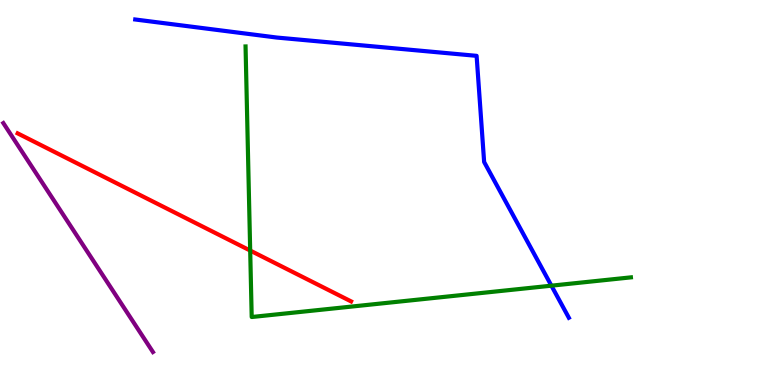[{'lines': ['blue', 'red'], 'intersections': []}, {'lines': ['green', 'red'], 'intersections': [{'x': 3.23, 'y': 3.49}]}, {'lines': ['purple', 'red'], 'intersections': []}, {'lines': ['blue', 'green'], 'intersections': [{'x': 7.11, 'y': 2.58}]}, {'lines': ['blue', 'purple'], 'intersections': []}, {'lines': ['green', 'purple'], 'intersections': []}]